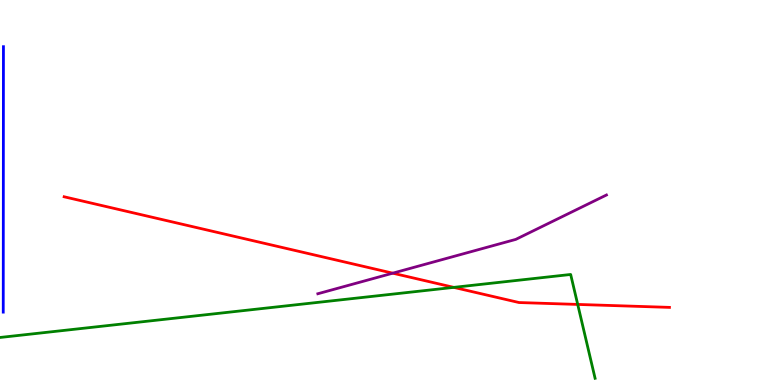[{'lines': ['blue', 'red'], 'intersections': []}, {'lines': ['green', 'red'], 'intersections': [{'x': 5.86, 'y': 2.54}, {'x': 7.45, 'y': 2.09}]}, {'lines': ['purple', 'red'], 'intersections': [{'x': 5.07, 'y': 2.9}]}, {'lines': ['blue', 'green'], 'intersections': []}, {'lines': ['blue', 'purple'], 'intersections': []}, {'lines': ['green', 'purple'], 'intersections': []}]